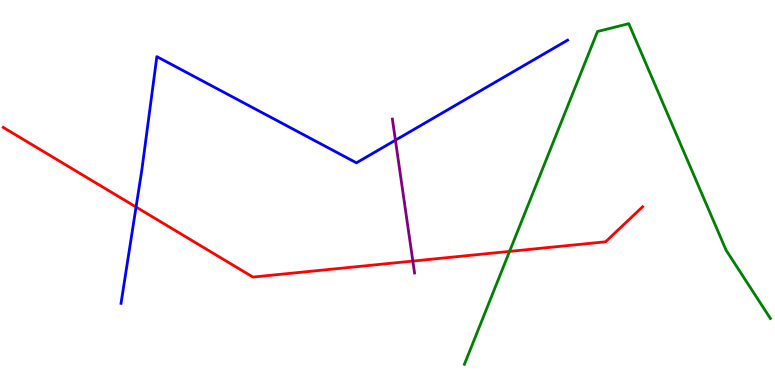[{'lines': ['blue', 'red'], 'intersections': [{'x': 1.76, 'y': 4.62}]}, {'lines': ['green', 'red'], 'intersections': [{'x': 6.57, 'y': 3.47}]}, {'lines': ['purple', 'red'], 'intersections': [{'x': 5.33, 'y': 3.22}]}, {'lines': ['blue', 'green'], 'intersections': []}, {'lines': ['blue', 'purple'], 'intersections': [{'x': 5.1, 'y': 6.36}]}, {'lines': ['green', 'purple'], 'intersections': []}]